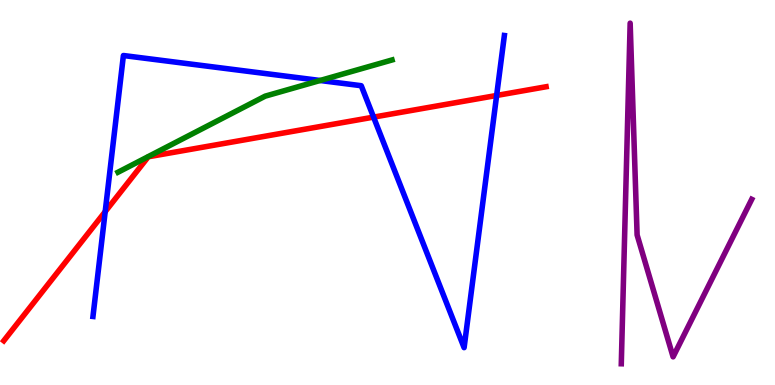[{'lines': ['blue', 'red'], 'intersections': [{'x': 1.36, 'y': 4.5}, {'x': 4.82, 'y': 6.96}, {'x': 6.41, 'y': 7.52}]}, {'lines': ['green', 'red'], 'intersections': []}, {'lines': ['purple', 'red'], 'intersections': []}, {'lines': ['blue', 'green'], 'intersections': [{'x': 4.13, 'y': 7.91}]}, {'lines': ['blue', 'purple'], 'intersections': []}, {'lines': ['green', 'purple'], 'intersections': []}]